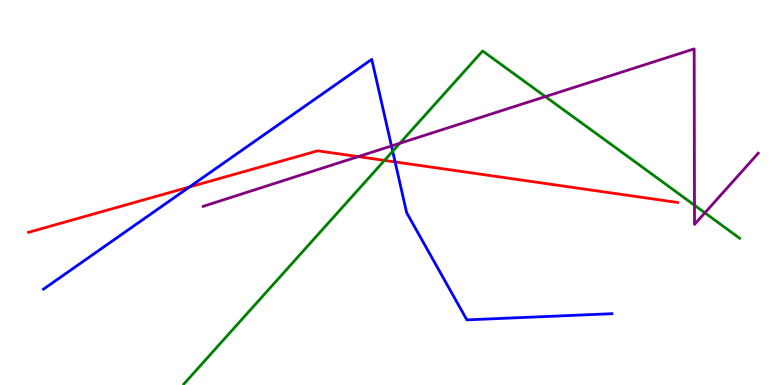[{'lines': ['blue', 'red'], 'intersections': [{'x': 2.44, 'y': 5.14}, {'x': 5.1, 'y': 5.79}]}, {'lines': ['green', 'red'], 'intersections': [{'x': 4.96, 'y': 5.83}]}, {'lines': ['purple', 'red'], 'intersections': [{'x': 4.62, 'y': 5.93}]}, {'lines': ['blue', 'green'], 'intersections': [{'x': 5.07, 'y': 6.07}]}, {'lines': ['blue', 'purple'], 'intersections': [{'x': 5.05, 'y': 6.21}]}, {'lines': ['green', 'purple'], 'intersections': [{'x': 5.16, 'y': 6.28}, {'x': 7.04, 'y': 7.49}, {'x': 8.96, 'y': 4.67}, {'x': 9.1, 'y': 4.47}]}]